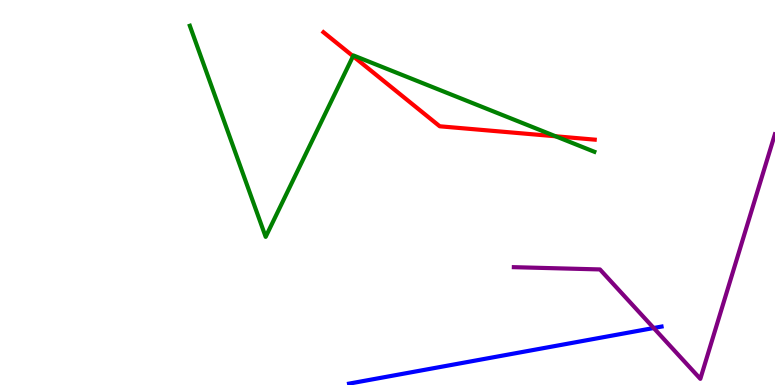[{'lines': ['blue', 'red'], 'intersections': []}, {'lines': ['green', 'red'], 'intersections': [{'x': 4.56, 'y': 8.54}, {'x': 7.17, 'y': 6.46}]}, {'lines': ['purple', 'red'], 'intersections': []}, {'lines': ['blue', 'green'], 'intersections': []}, {'lines': ['blue', 'purple'], 'intersections': [{'x': 8.43, 'y': 1.48}]}, {'lines': ['green', 'purple'], 'intersections': []}]